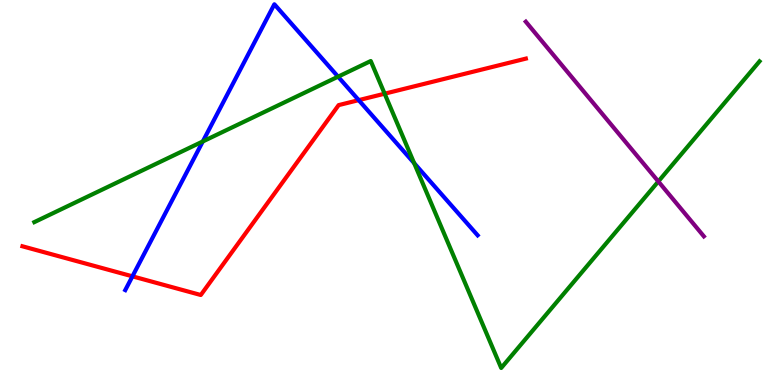[{'lines': ['blue', 'red'], 'intersections': [{'x': 1.71, 'y': 2.82}, {'x': 4.63, 'y': 7.4}]}, {'lines': ['green', 'red'], 'intersections': [{'x': 4.96, 'y': 7.57}]}, {'lines': ['purple', 'red'], 'intersections': []}, {'lines': ['blue', 'green'], 'intersections': [{'x': 2.62, 'y': 6.33}, {'x': 4.36, 'y': 8.01}, {'x': 5.34, 'y': 5.76}]}, {'lines': ['blue', 'purple'], 'intersections': []}, {'lines': ['green', 'purple'], 'intersections': [{'x': 8.49, 'y': 5.29}]}]